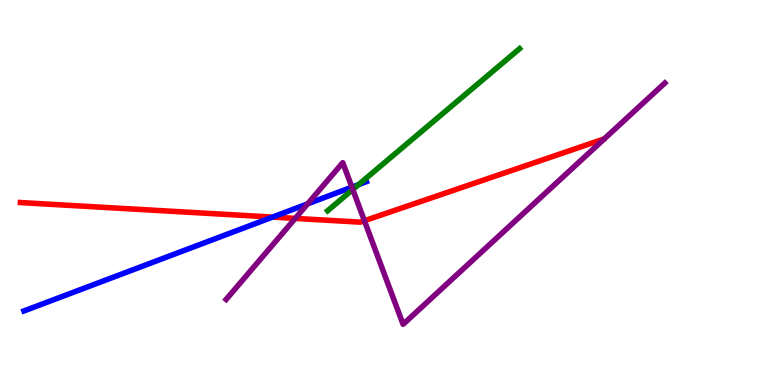[{'lines': ['blue', 'red'], 'intersections': [{'x': 3.52, 'y': 4.36}]}, {'lines': ['green', 'red'], 'intersections': []}, {'lines': ['purple', 'red'], 'intersections': [{'x': 3.81, 'y': 4.33}, {'x': 4.7, 'y': 4.27}]}, {'lines': ['blue', 'green'], 'intersections': [{'x': 4.63, 'y': 5.2}]}, {'lines': ['blue', 'purple'], 'intersections': [{'x': 3.97, 'y': 4.71}, {'x': 4.54, 'y': 5.14}]}, {'lines': ['green', 'purple'], 'intersections': [{'x': 4.55, 'y': 5.08}]}]